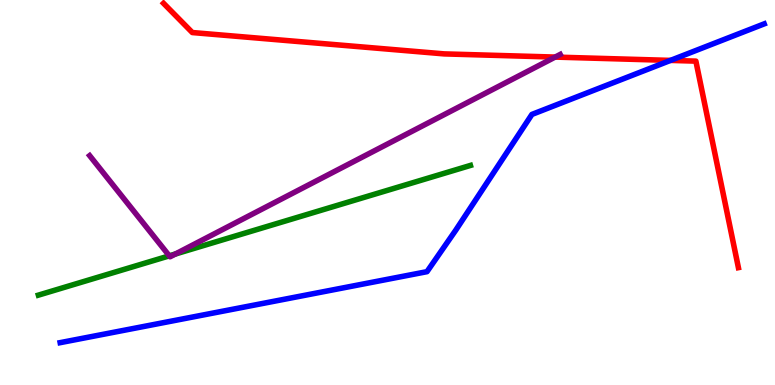[{'lines': ['blue', 'red'], 'intersections': [{'x': 8.65, 'y': 8.43}]}, {'lines': ['green', 'red'], 'intersections': []}, {'lines': ['purple', 'red'], 'intersections': [{'x': 7.16, 'y': 8.52}]}, {'lines': ['blue', 'green'], 'intersections': []}, {'lines': ['blue', 'purple'], 'intersections': []}, {'lines': ['green', 'purple'], 'intersections': [{'x': 2.18, 'y': 3.35}, {'x': 2.26, 'y': 3.4}]}]